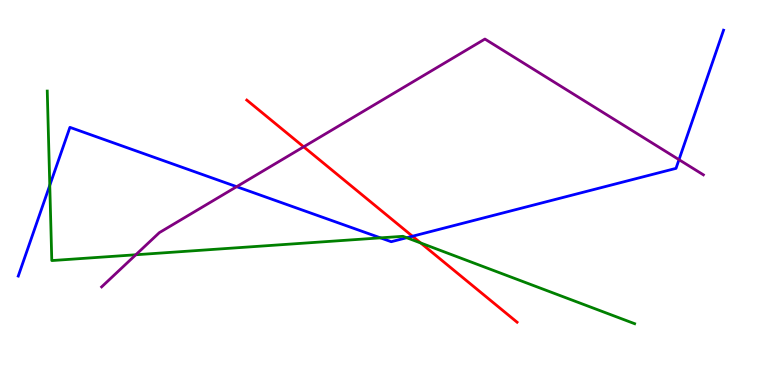[{'lines': ['blue', 'red'], 'intersections': [{'x': 5.32, 'y': 3.86}]}, {'lines': ['green', 'red'], 'intersections': [{'x': 5.43, 'y': 3.69}]}, {'lines': ['purple', 'red'], 'intersections': [{'x': 3.92, 'y': 6.19}]}, {'lines': ['blue', 'green'], 'intersections': [{'x': 0.642, 'y': 5.19}, {'x': 4.91, 'y': 3.82}, {'x': 5.25, 'y': 3.83}]}, {'lines': ['blue', 'purple'], 'intersections': [{'x': 3.05, 'y': 5.15}, {'x': 8.76, 'y': 5.85}]}, {'lines': ['green', 'purple'], 'intersections': [{'x': 1.75, 'y': 3.38}]}]